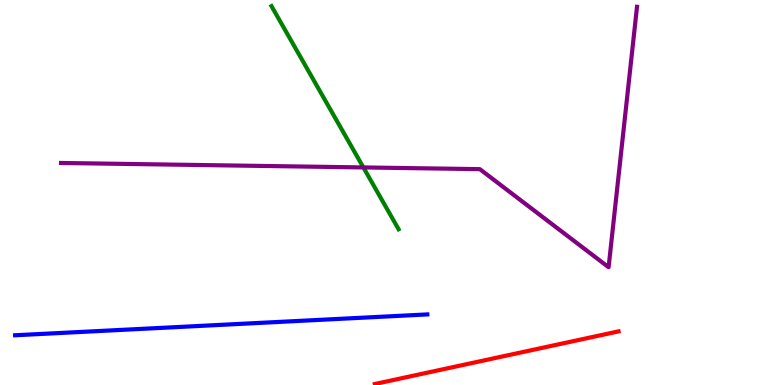[{'lines': ['blue', 'red'], 'intersections': []}, {'lines': ['green', 'red'], 'intersections': []}, {'lines': ['purple', 'red'], 'intersections': []}, {'lines': ['blue', 'green'], 'intersections': []}, {'lines': ['blue', 'purple'], 'intersections': []}, {'lines': ['green', 'purple'], 'intersections': [{'x': 4.69, 'y': 5.65}]}]